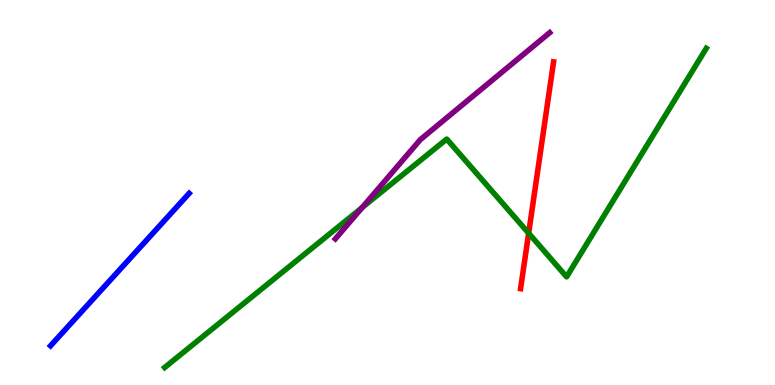[{'lines': ['blue', 'red'], 'intersections': []}, {'lines': ['green', 'red'], 'intersections': [{'x': 6.82, 'y': 3.94}]}, {'lines': ['purple', 'red'], 'intersections': []}, {'lines': ['blue', 'green'], 'intersections': []}, {'lines': ['blue', 'purple'], 'intersections': []}, {'lines': ['green', 'purple'], 'intersections': [{'x': 4.67, 'y': 4.61}]}]